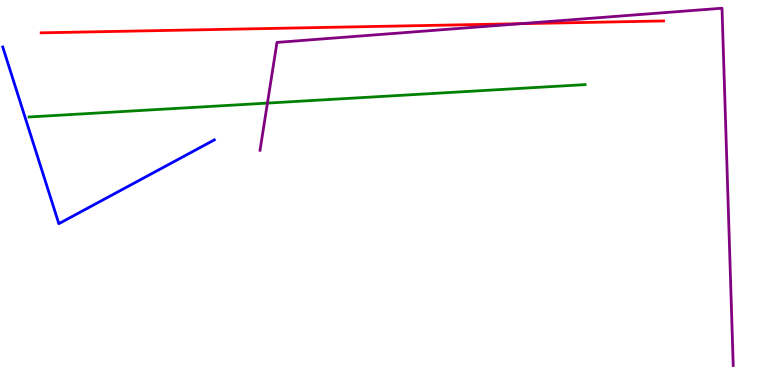[{'lines': ['blue', 'red'], 'intersections': []}, {'lines': ['green', 'red'], 'intersections': []}, {'lines': ['purple', 'red'], 'intersections': [{'x': 6.72, 'y': 9.38}]}, {'lines': ['blue', 'green'], 'intersections': []}, {'lines': ['blue', 'purple'], 'intersections': []}, {'lines': ['green', 'purple'], 'intersections': [{'x': 3.45, 'y': 7.32}]}]